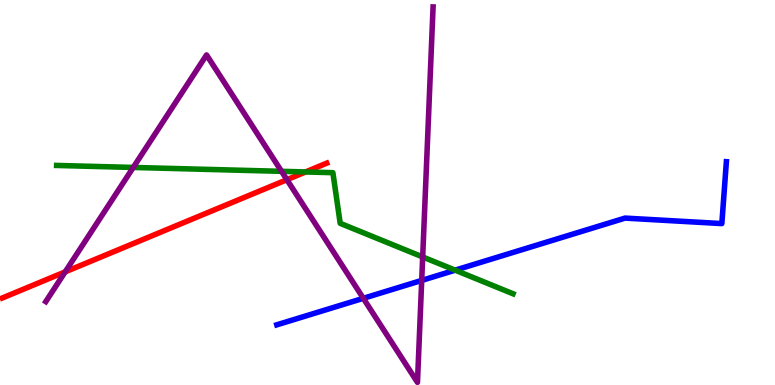[{'lines': ['blue', 'red'], 'intersections': []}, {'lines': ['green', 'red'], 'intersections': [{'x': 3.94, 'y': 5.53}]}, {'lines': ['purple', 'red'], 'intersections': [{'x': 0.841, 'y': 2.94}, {'x': 3.7, 'y': 5.33}]}, {'lines': ['blue', 'green'], 'intersections': [{'x': 5.87, 'y': 2.98}]}, {'lines': ['blue', 'purple'], 'intersections': [{'x': 4.69, 'y': 2.25}, {'x': 5.44, 'y': 2.72}]}, {'lines': ['green', 'purple'], 'intersections': [{'x': 1.72, 'y': 5.65}, {'x': 3.63, 'y': 5.55}, {'x': 5.45, 'y': 3.33}]}]